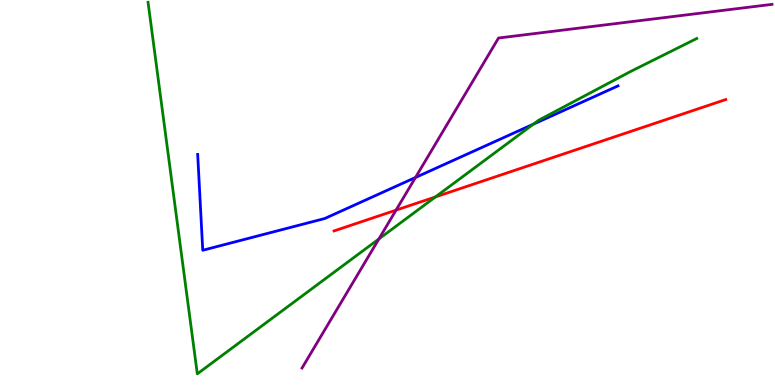[{'lines': ['blue', 'red'], 'intersections': []}, {'lines': ['green', 'red'], 'intersections': [{'x': 5.62, 'y': 4.89}]}, {'lines': ['purple', 'red'], 'intersections': [{'x': 5.11, 'y': 4.54}]}, {'lines': ['blue', 'green'], 'intersections': [{'x': 6.88, 'y': 6.77}]}, {'lines': ['blue', 'purple'], 'intersections': [{'x': 5.36, 'y': 5.39}]}, {'lines': ['green', 'purple'], 'intersections': [{'x': 4.89, 'y': 3.79}]}]